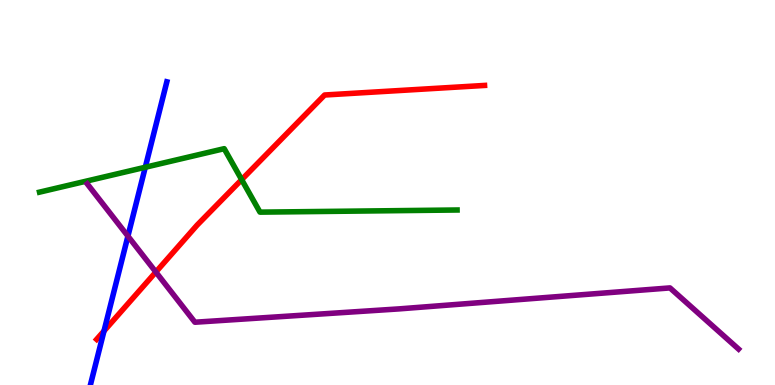[{'lines': ['blue', 'red'], 'intersections': [{'x': 1.34, 'y': 1.4}]}, {'lines': ['green', 'red'], 'intersections': [{'x': 3.12, 'y': 5.33}]}, {'lines': ['purple', 'red'], 'intersections': [{'x': 2.01, 'y': 2.93}]}, {'lines': ['blue', 'green'], 'intersections': [{'x': 1.87, 'y': 5.66}]}, {'lines': ['blue', 'purple'], 'intersections': [{'x': 1.65, 'y': 3.87}]}, {'lines': ['green', 'purple'], 'intersections': []}]